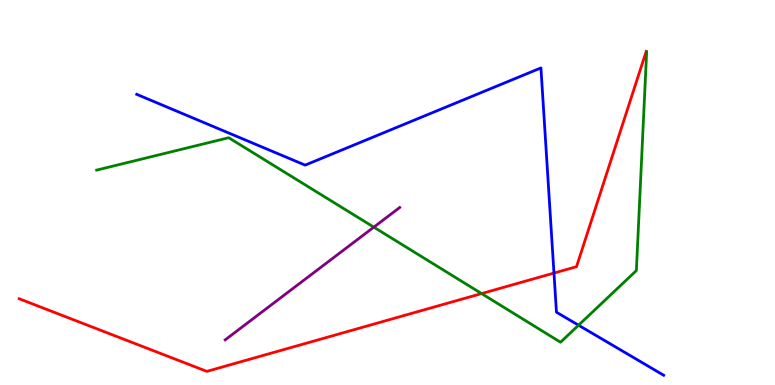[{'lines': ['blue', 'red'], 'intersections': [{'x': 7.15, 'y': 2.91}]}, {'lines': ['green', 'red'], 'intersections': [{'x': 6.21, 'y': 2.37}]}, {'lines': ['purple', 'red'], 'intersections': []}, {'lines': ['blue', 'green'], 'intersections': [{'x': 7.47, 'y': 1.55}]}, {'lines': ['blue', 'purple'], 'intersections': []}, {'lines': ['green', 'purple'], 'intersections': [{'x': 4.82, 'y': 4.1}]}]